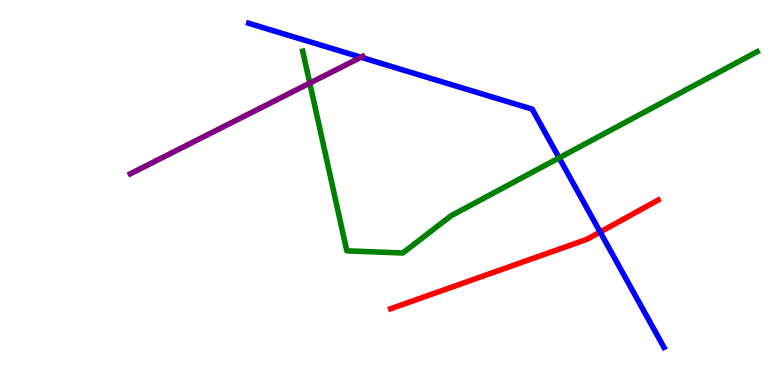[{'lines': ['blue', 'red'], 'intersections': [{'x': 7.74, 'y': 3.97}]}, {'lines': ['green', 'red'], 'intersections': []}, {'lines': ['purple', 'red'], 'intersections': []}, {'lines': ['blue', 'green'], 'intersections': [{'x': 7.21, 'y': 5.9}]}, {'lines': ['blue', 'purple'], 'intersections': [{'x': 4.66, 'y': 8.51}]}, {'lines': ['green', 'purple'], 'intersections': [{'x': 4.0, 'y': 7.84}]}]